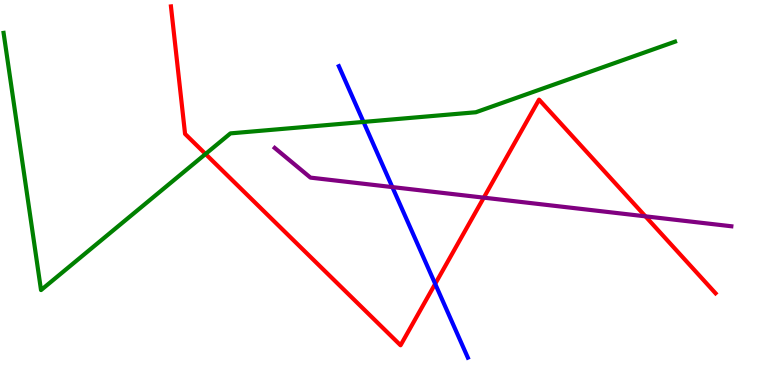[{'lines': ['blue', 'red'], 'intersections': [{'x': 5.62, 'y': 2.63}]}, {'lines': ['green', 'red'], 'intersections': [{'x': 2.65, 'y': 6.0}]}, {'lines': ['purple', 'red'], 'intersections': [{'x': 6.24, 'y': 4.87}, {'x': 8.33, 'y': 4.38}]}, {'lines': ['blue', 'green'], 'intersections': [{'x': 4.69, 'y': 6.83}]}, {'lines': ['blue', 'purple'], 'intersections': [{'x': 5.06, 'y': 5.14}]}, {'lines': ['green', 'purple'], 'intersections': []}]